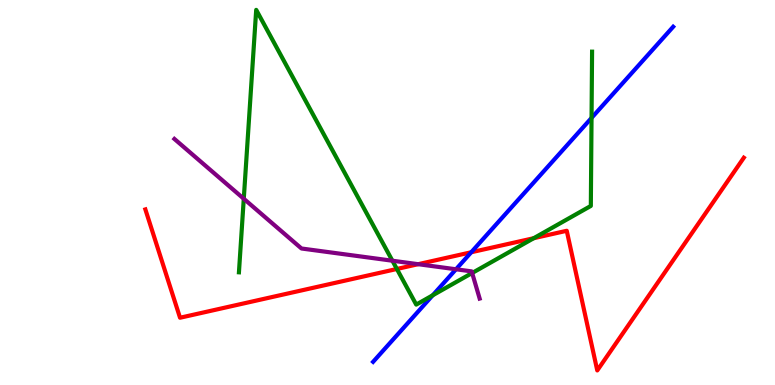[{'lines': ['blue', 'red'], 'intersections': [{'x': 6.08, 'y': 3.45}]}, {'lines': ['green', 'red'], 'intersections': [{'x': 5.12, 'y': 3.01}, {'x': 6.89, 'y': 3.81}]}, {'lines': ['purple', 'red'], 'intersections': [{'x': 5.4, 'y': 3.14}]}, {'lines': ['blue', 'green'], 'intersections': [{'x': 5.58, 'y': 2.33}, {'x': 7.63, 'y': 6.94}]}, {'lines': ['blue', 'purple'], 'intersections': [{'x': 5.88, 'y': 3.01}]}, {'lines': ['green', 'purple'], 'intersections': [{'x': 3.15, 'y': 4.84}, {'x': 5.06, 'y': 3.23}, {'x': 6.09, 'y': 2.91}]}]